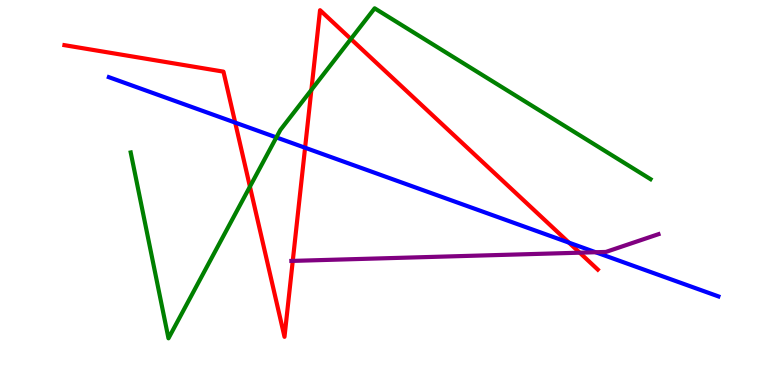[{'lines': ['blue', 'red'], 'intersections': [{'x': 3.03, 'y': 6.82}, {'x': 3.94, 'y': 6.16}, {'x': 7.34, 'y': 3.7}]}, {'lines': ['green', 'red'], 'intersections': [{'x': 3.22, 'y': 5.15}, {'x': 4.02, 'y': 7.66}, {'x': 4.53, 'y': 8.99}]}, {'lines': ['purple', 'red'], 'intersections': [{'x': 3.78, 'y': 3.22}, {'x': 7.48, 'y': 3.44}]}, {'lines': ['blue', 'green'], 'intersections': [{'x': 3.57, 'y': 6.43}]}, {'lines': ['blue', 'purple'], 'intersections': [{'x': 7.69, 'y': 3.45}]}, {'lines': ['green', 'purple'], 'intersections': []}]